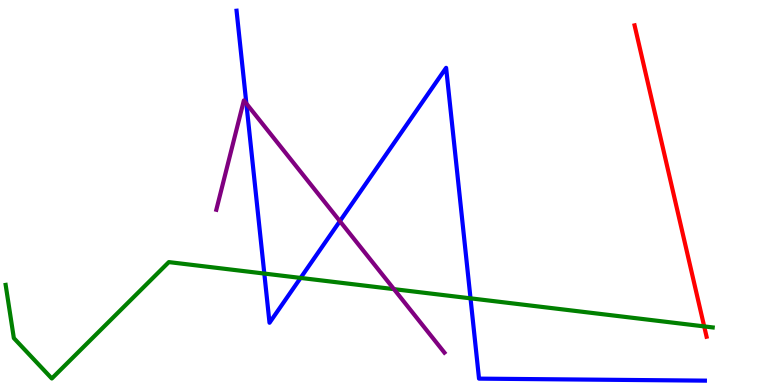[{'lines': ['blue', 'red'], 'intersections': []}, {'lines': ['green', 'red'], 'intersections': [{'x': 9.09, 'y': 1.52}]}, {'lines': ['purple', 'red'], 'intersections': []}, {'lines': ['blue', 'green'], 'intersections': [{'x': 3.41, 'y': 2.89}, {'x': 3.88, 'y': 2.78}, {'x': 6.07, 'y': 2.25}]}, {'lines': ['blue', 'purple'], 'intersections': [{'x': 3.18, 'y': 7.31}, {'x': 4.39, 'y': 4.26}]}, {'lines': ['green', 'purple'], 'intersections': [{'x': 5.08, 'y': 2.49}]}]